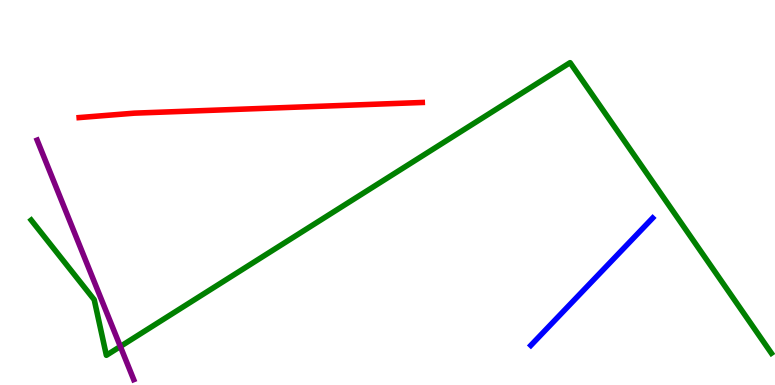[{'lines': ['blue', 'red'], 'intersections': []}, {'lines': ['green', 'red'], 'intersections': []}, {'lines': ['purple', 'red'], 'intersections': []}, {'lines': ['blue', 'green'], 'intersections': []}, {'lines': ['blue', 'purple'], 'intersections': []}, {'lines': ['green', 'purple'], 'intersections': [{'x': 1.55, 'y': 1.0}]}]